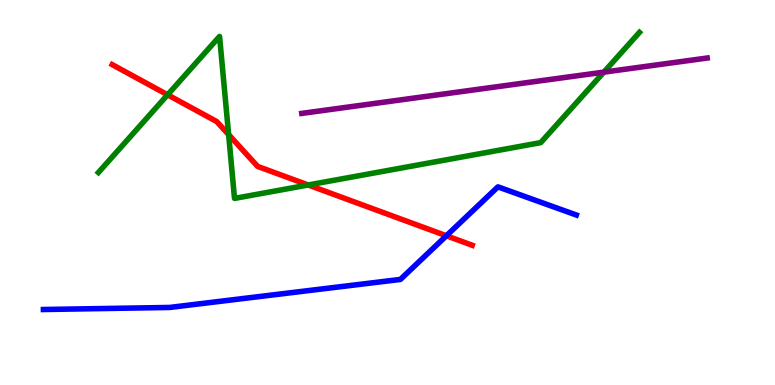[{'lines': ['blue', 'red'], 'intersections': [{'x': 5.76, 'y': 3.88}]}, {'lines': ['green', 'red'], 'intersections': [{'x': 2.16, 'y': 7.54}, {'x': 2.95, 'y': 6.5}, {'x': 3.98, 'y': 5.2}]}, {'lines': ['purple', 'red'], 'intersections': []}, {'lines': ['blue', 'green'], 'intersections': []}, {'lines': ['blue', 'purple'], 'intersections': []}, {'lines': ['green', 'purple'], 'intersections': [{'x': 7.79, 'y': 8.13}]}]